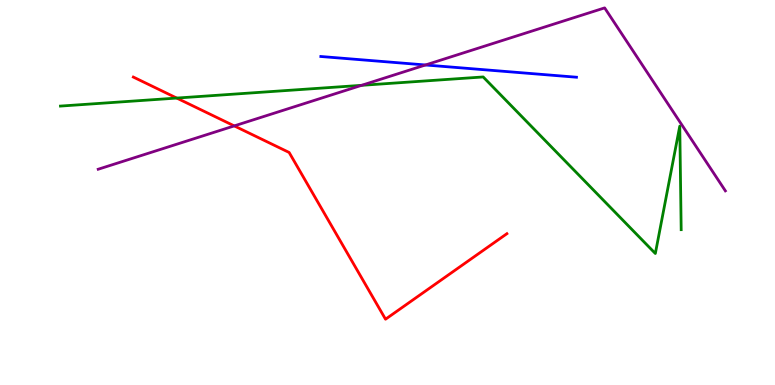[{'lines': ['blue', 'red'], 'intersections': []}, {'lines': ['green', 'red'], 'intersections': [{'x': 2.28, 'y': 7.45}]}, {'lines': ['purple', 'red'], 'intersections': [{'x': 3.02, 'y': 6.73}]}, {'lines': ['blue', 'green'], 'intersections': []}, {'lines': ['blue', 'purple'], 'intersections': [{'x': 5.49, 'y': 8.31}]}, {'lines': ['green', 'purple'], 'intersections': [{'x': 4.67, 'y': 7.78}]}]